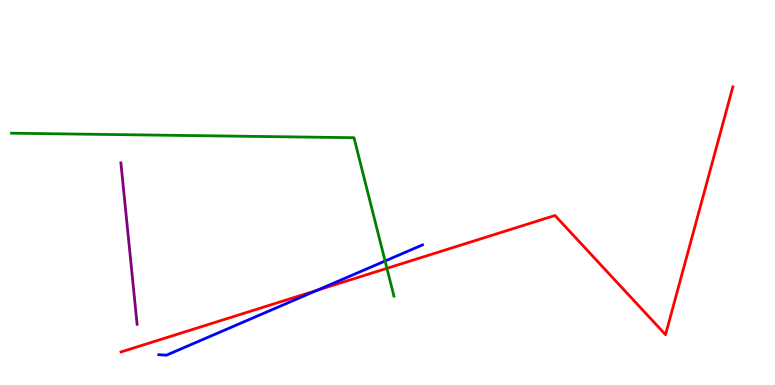[{'lines': ['blue', 'red'], 'intersections': [{'x': 4.09, 'y': 2.46}]}, {'lines': ['green', 'red'], 'intersections': [{'x': 4.99, 'y': 3.03}]}, {'lines': ['purple', 'red'], 'intersections': []}, {'lines': ['blue', 'green'], 'intersections': [{'x': 4.97, 'y': 3.22}]}, {'lines': ['blue', 'purple'], 'intersections': []}, {'lines': ['green', 'purple'], 'intersections': []}]